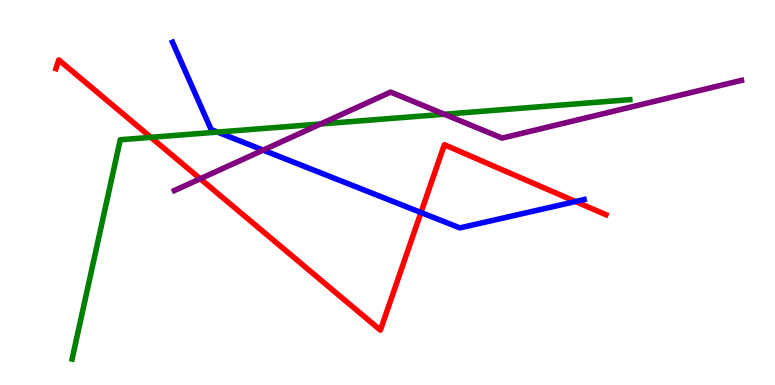[{'lines': ['blue', 'red'], 'intersections': [{'x': 5.43, 'y': 4.48}, {'x': 7.43, 'y': 4.77}]}, {'lines': ['green', 'red'], 'intersections': [{'x': 1.95, 'y': 6.43}]}, {'lines': ['purple', 'red'], 'intersections': [{'x': 2.58, 'y': 5.36}]}, {'lines': ['blue', 'green'], 'intersections': [{'x': 2.81, 'y': 6.57}]}, {'lines': ['blue', 'purple'], 'intersections': [{'x': 3.4, 'y': 6.1}]}, {'lines': ['green', 'purple'], 'intersections': [{'x': 4.14, 'y': 6.78}, {'x': 5.73, 'y': 7.03}]}]